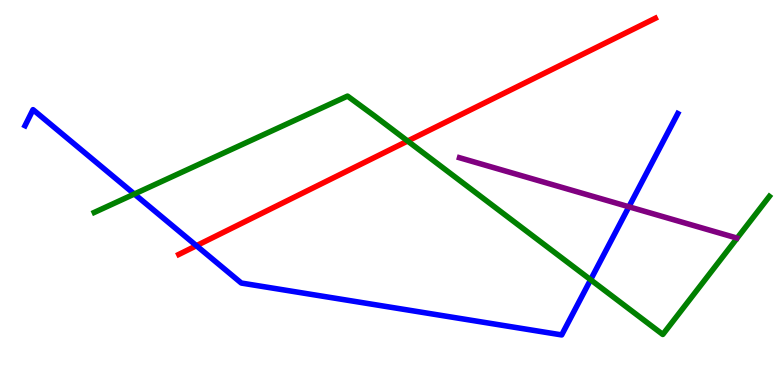[{'lines': ['blue', 'red'], 'intersections': [{'x': 2.53, 'y': 3.62}]}, {'lines': ['green', 'red'], 'intersections': [{'x': 5.26, 'y': 6.34}]}, {'lines': ['purple', 'red'], 'intersections': []}, {'lines': ['blue', 'green'], 'intersections': [{'x': 1.73, 'y': 4.96}, {'x': 7.62, 'y': 2.73}]}, {'lines': ['blue', 'purple'], 'intersections': [{'x': 8.11, 'y': 4.63}]}, {'lines': ['green', 'purple'], 'intersections': []}]